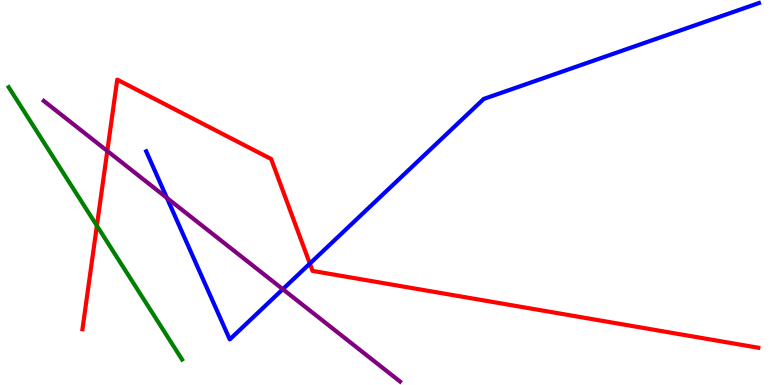[{'lines': ['blue', 'red'], 'intersections': [{'x': 4.0, 'y': 3.15}]}, {'lines': ['green', 'red'], 'intersections': [{'x': 1.25, 'y': 4.14}]}, {'lines': ['purple', 'red'], 'intersections': [{'x': 1.38, 'y': 6.08}]}, {'lines': ['blue', 'green'], 'intersections': []}, {'lines': ['blue', 'purple'], 'intersections': [{'x': 2.15, 'y': 4.86}, {'x': 3.65, 'y': 2.49}]}, {'lines': ['green', 'purple'], 'intersections': []}]